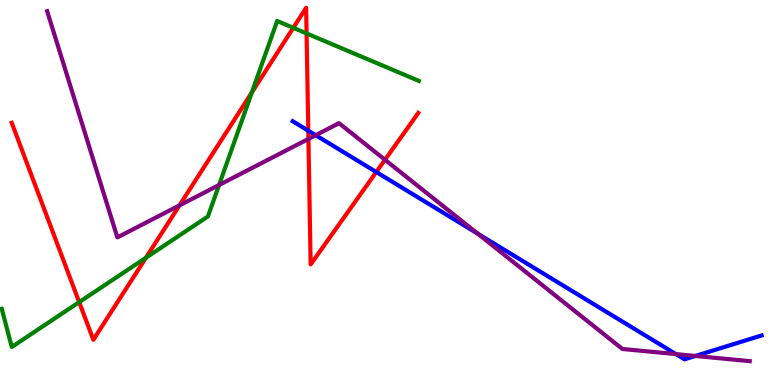[{'lines': ['blue', 'red'], 'intersections': [{'x': 3.98, 'y': 6.6}, {'x': 4.86, 'y': 5.53}]}, {'lines': ['green', 'red'], 'intersections': [{'x': 1.02, 'y': 2.15}, {'x': 1.88, 'y': 3.31}, {'x': 3.25, 'y': 7.6}, {'x': 3.78, 'y': 9.28}, {'x': 3.96, 'y': 9.13}]}, {'lines': ['purple', 'red'], 'intersections': [{'x': 2.32, 'y': 4.67}, {'x': 3.98, 'y': 6.39}, {'x': 4.97, 'y': 5.85}]}, {'lines': ['blue', 'green'], 'intersections': []}, {'lines': ['blue', 'purple'], 'intersections': [{'x': 4.07, 'y': 6.49}, {'x': 6.16, 'y': 3.93}, {'x': 8.72, 'y': 0.803}, {'x': 8.97, 'y': 0.754}]}, {'lines': ['green', 'purple'], 'intersections': [{'x': 2.83, 'y': 5.2}]}]